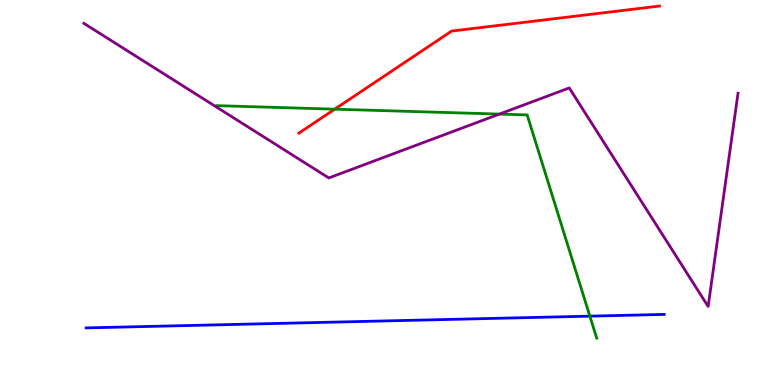[{'lines': ['blue', 'red'], 'intersections': []}, {'lines': ['green', 'red'], 'intersections': [{'x': 4.32, 'y': 7.16}]}, {'lines': ['purple', 'red'], 'intersections': []}, {'lines': ['blue', 'green'], 'intersections': [{'x': 7.61, 'y': 1.79}]}, {'lines': ['blue', 'purple'], 'intersections': []}, {'lines': ['green', 'purple'], 'intersections': [{'x': 6.44, 'y': 7.04}]}]